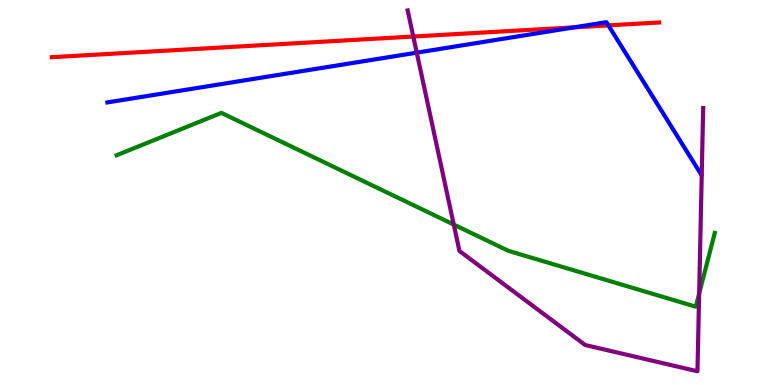[{'lines': ['blue', 'red'], 'intersections': [{'x': 7.41, 'y': 9.29}, {'x': 7.85, 'y': 9.34}]}, {'lines': ['green', 'red'], 'intersections': []}, {'lines': ['purple', 'red'], 'intersections': [{'x': 5.33, 'y': 9.05}]}, {'lines': ['blue', 'green'], 'intersections': []}, {'lines': ['blue', 'purple'], 'intersections': [{'x': 5.38, 'y': 8.63}]}, {'lines': ['green', 'purple'], 'intersections': [{'x': 5.85, 'y': 4.17}, {'x': 9.02, 'y': 2.37}]}]